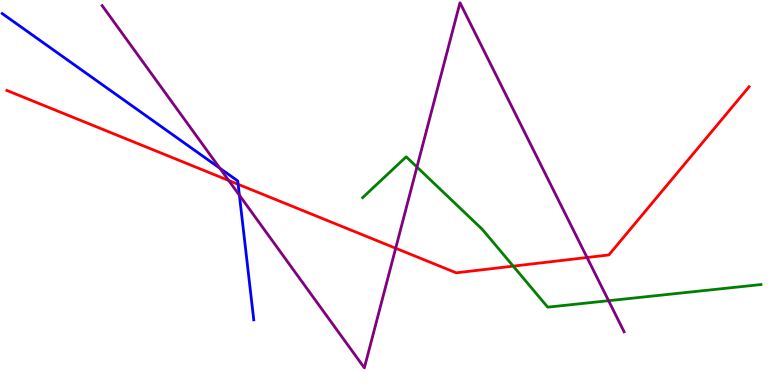[{'lines': ['blue', 'red'], 'intersections': [{'x': 3.07, 'y': 5.21}]}, {'lines': ['green', 'red'], 'intersections': [{'x': 6.62, 'y': 3.09}]}, {'lines': ['purple', 'red'], 'intersections': [{'x': 2.95, 'y': 5.31}, {'x': 5.11, 'y': 3.55}, {'x': 7.57, 'y': 3.31}]}, {'lines': ['blue', 'green'], 'intersections': []}, {'lines': ['blue', 'purple'], 'intersections': [{'x': 2.84, 'y': 5.63}, {'x': 3.09, 'y': 4.93}]}, {'lines': ['green', 'purple'], 'intersections': [{'x': 5.38, 'y': 5.66}, {'x': 7.85, 'y': 2.19}]}]